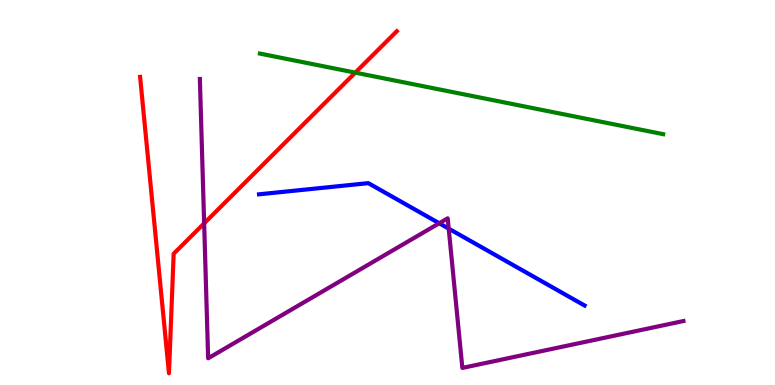[{'lines': ['blue', 'red'], 'intersections': []}, {'lines': ['green', 'red'], 'intersections': [{'x': 4.58, 'y': 8.11}]}, {'lines': ['purple', 'red'], 'intersections': [{'x': 2.63, 'y': 4.2}]}, {'lines': ['blue', 'green'], 'intersections': []}, {'lines': ['blue', 'purple'], 'intersections': [{'x': 5.67, 'y': 4.2}, {'x': 5.79, 'y': 4.06}]}, {'lines': ['green', 'purple'], 'intersections': []}]